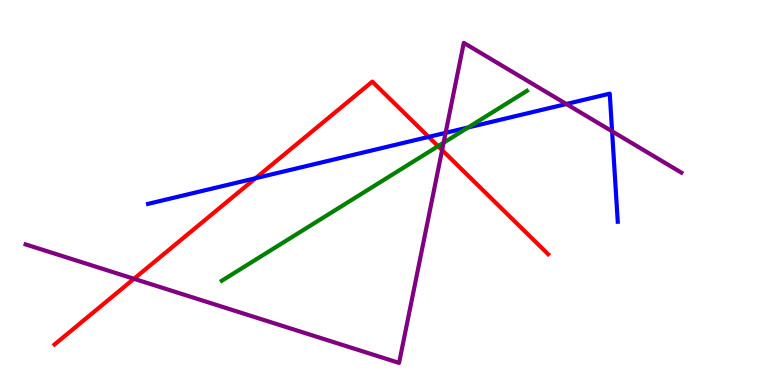[{'lines': ['blue', 'red'], 'intersections': [{'x': 3.3, 'y': 5.37}, {'x': 5.53, 'y': 6.44}]}, {'lines': ['green', 'red'], 'intersections': [{'x': 5.65, 'y': 6.2}]}, {'lines': ['purple', 'red'], 'intersections': [{'x': 1.73, 'y': 2.76}, {'x': 5.7, 'y': 6.1}]}, {'lines': ['blue', 'green'], 'intersections': [{'x': 6.04, 'y': 6.69}]}, {'lines': ['blue', 'purple'], 'intersections': [{'x': 5.75, 'y': 6.55}, {'x': 7.31, 'y': 7.3}, {'x': 7.9, 'y': 6.59}]}, {'lines': ['green', 'purple'], 'intersections': [{'x': 5.72, 'y': 6.29}]}]